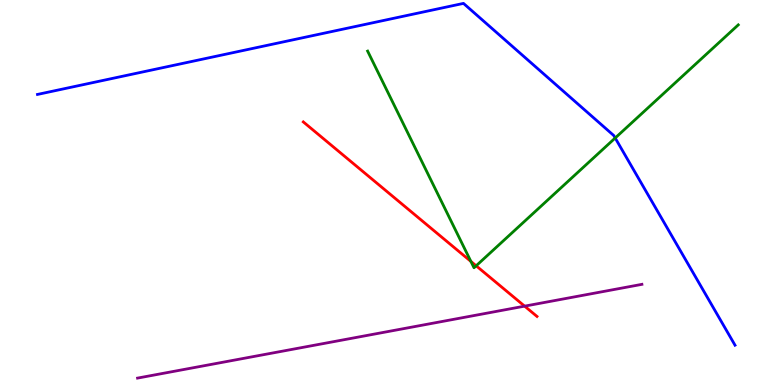[{'lines': ['blue', 'red'], 'intersections': []}, {'lines': ['green', 'red'], 'intersections': [{'x': 6.08, 'y': 3.21}, {'x': 6.14, 'y': 3.1}]}, {'lines': ['purple', 'red'], 'intersections': [{'x': 6.77, 'y': 2.05}]}, {'lines': ['blue', 'green'], 'intersections': [{'x': 7.94, 'y': 6.42}]}, {'lines': ['blue', 'purple'], 'intersections': []}, {'lines': ['green', 'purple'], 'intersections': []}]